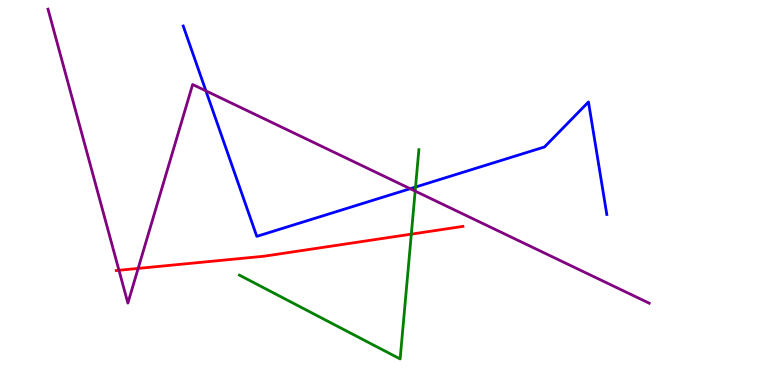[{'lines': ['blue', 'red'], 'intersections': []}, {'lines': ['green', 'red'], 'intersections': [{'x': 5.31, 'y': 3.92}]}, {'lines': ['purple', 'red'], 'intersections': [{'x': 1.53, 'y': 2.98}, {'x': 1.78, 'y': 3.03}]}, {'lines': ['blue', 'green'], 'intersections': [{'x': 5.36, 'y': 5.14}]}, {'lines': ['blue', 'purple'], 'intersections': [{'x': 2.66, 'y': 7.64}, {'x': 5.29, 'y': 5.1}]}, {'lines': ['green', 'purple'], 'intersections': [{'x': 5.36, 'y': 5.04}]}]